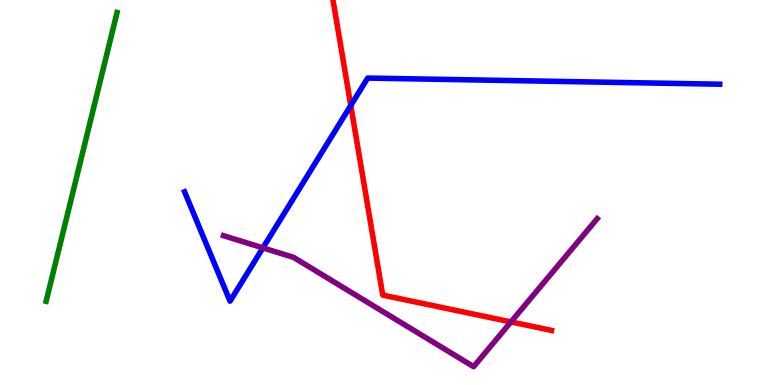[{'lines': ['blue', 'red'], 'intersections': [{'x': 4.53, 'y': 7.26}]}, {'lines': ['green', 'red'], 'intersections': []}, {'lines': ['purple', 'red'], 'intersections': [{'x': 6.59, 'y': 1.64}]}, {'lines': ['blue', 'green'], 'intersections': []}, {'lines': ['blue', 'purple'], 'intersections': [{'x': 3.39, 'y': 3.56}]}, {'lines': ['green', 'purple'], 'intersections': []}]